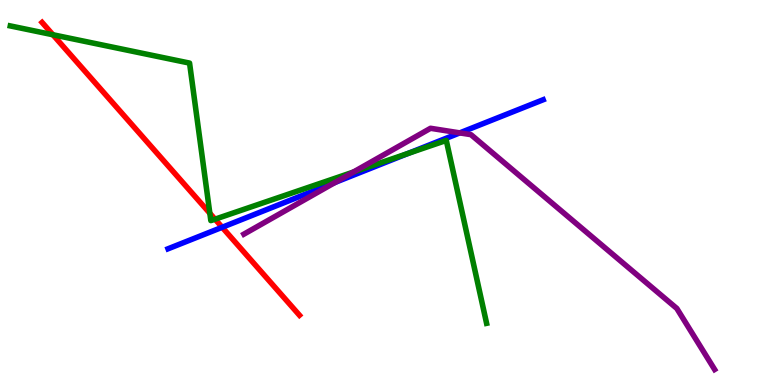[{'lines': ['blue', 'red'], 'intersections': [{'x': 2.87, 'y': 4.1}]}, {'lines': ['green', 'red'], 'intersections': [{'x': 0.683, 'y': 9.1}, {'x': 2.71, 'y': 4.46}, {'x': 2.77, 'y': 4.31}]}, {'lines': ['purple', 'red'], 'intersections': []}, {'lines': ['blue', 'green'], 'intersections': [{'x': 5.26, 'y': 6.01}]}, {'lines': ['blue', 'purple'], 'intersections': [{'x': 4.32, 'y': 5.26}, {'x': 5.93, 'y': 6.55}]}, {'lines': ['green', 'purple'], 'intersections': [{'x': 4.56, 'y': 5.53}]}]